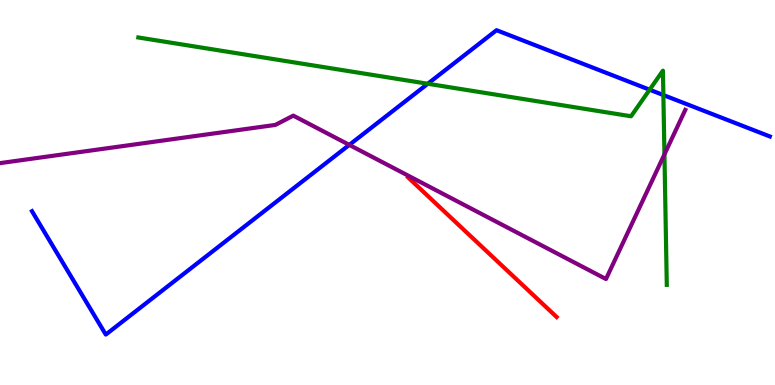[{'lines': ['blue', 'red'], 'intersections': []}, {'lines': ['green', 'red'], 'intersections': []}, {'lines': ['purple', 'red'], 'intersections': []}, {'lines': ['blue', 'green'], 'intersections': [{'x': 5.52, 'y': 7.82}, {'x': 8.38, 'y': 7.67}, {'x': 8.56, 'y': 7.53}]}, {'lines': ['blue', 'purple'], 'intersections': [{'x': 4.51, 'y': 6.24}]}, {'lines': ['green', 'purple'], 'intersections': [{'x': 8.57, 'y': 5.99}]}]